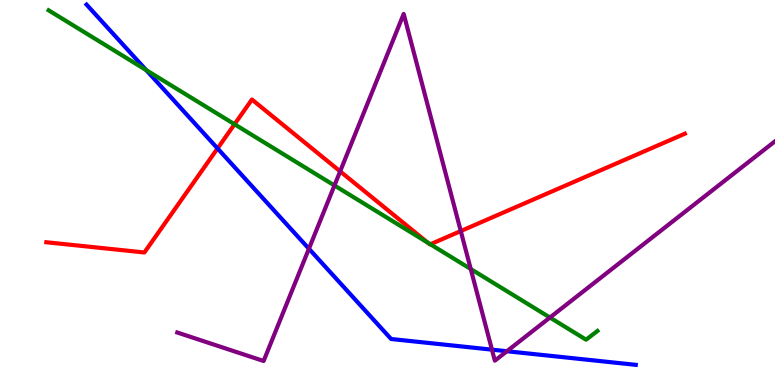[{'lines': ['blue', 'red'], 'intersections': [{'x': 2.81, 'y': 6.14}]}, {'lines': ['green', 'red'], 'intersections': [{'x': 3.03, 'y': 6.77}, {'x': 5.52, 'y': 3.7}, {'x': 5.55, 'y': 3.66}]}, {'lines': ['purple', 'red'], 'intersections': [{'x': 4.39, 'y': 5.55}, {'x': 5.95, 'y': 4.0}]}, {'lines': ['blue', 'green'], 'intersections': [{'x': 1.89, 'y': 8.18}]}, {'lines': ['blue', 'purple'], 'intersections': [{'x': 3.99, 'y': 3.54}, {'x': 6.35, 'y': 0.918}, {'x': 6.54, 'y': 0.877}]}, {'lines': ['green', 'purple'], 'intersections': [{'x': 4.32, 'y': 5.18}, {'x': 6.07, 'y': 3.01}, {'x': 7.1, 'y': 1.75}]}]